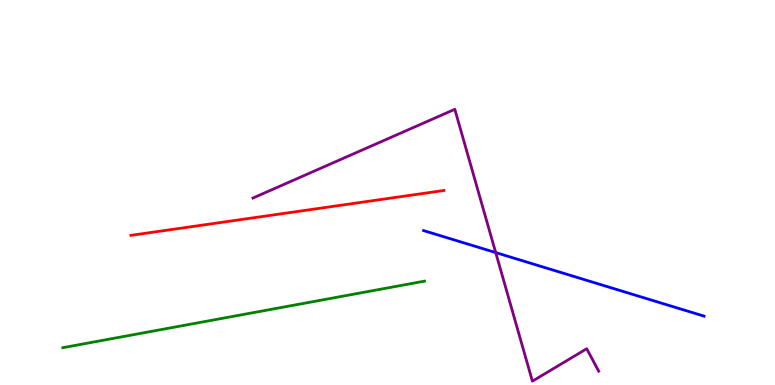[{'lines': ['blue', 'red'], 'intersections': []}, {'lines': ['green', 'red'], 'intersections': []}, {'lines': ['purple', 'red'], 'intersections': []}, {'lines': ['blue', 'green'], 'intersections': []}, {'lines': ['blue', 'purple'], 'intersections': [{'x': 6.4, 'y': 3.44}]}, {'lines': ['green', 'purple'], 'intersections': []}]